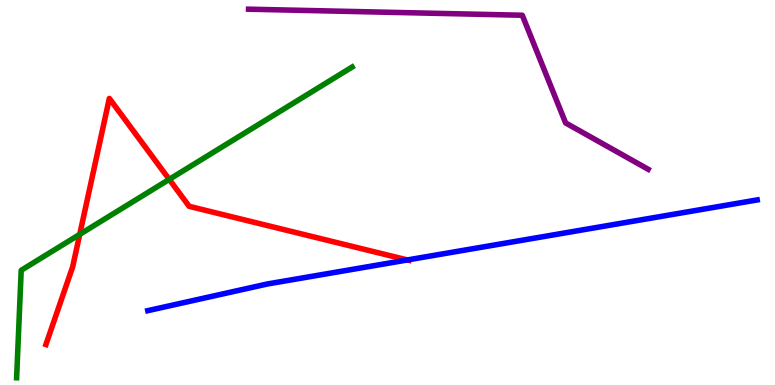[{'lines': ['blue', 'red'], 'intersections': [{'x': 5.26, 'y': 3.25}]}, {'lines': ['green', 'red'], 'intersections': [{'x': 1.03, 'y': 3.91}, {'x': 2.18, 'y': 5.34}]}, {'lines': ['purple', 'red'], 'intersections': []}, {'lines': ['blue', 'green'], 'intersections': []}, {'lines': ['blue', 'purple'], 'intersections': []}, {'lines': ['green', 'purple'], 'intersections': []}]